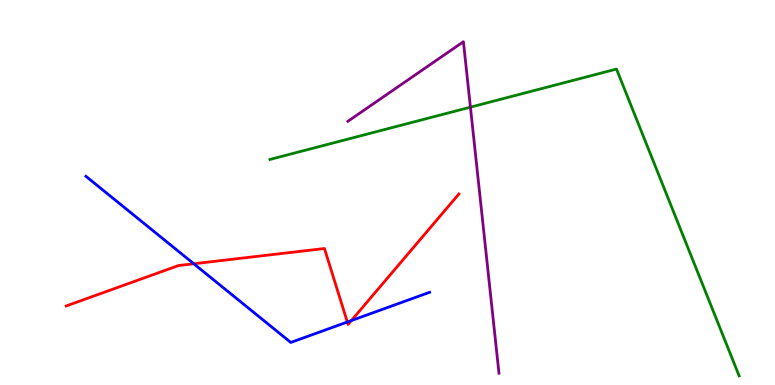[{'lines': ['blue', 'red'], 'intersections': [{'x': 2.5, 'y': 3.15}, {'x': 4.48, 'y': 1.64}, {'x': 4.53, 'y': 1.67}]}, {'lines': ['green', 'red'], 'intersections': []}, {'lines': ['purple', 'red'], 'intersections': []}, {'lines': ['blue', 'green'], 'intersections': []}, {'lines': ['blue', 'purple'], 'intersections': []}, {'lines': ['green', 'purple'], 'intersections': [{'x': 6.07, 'y': 7.22}]}]